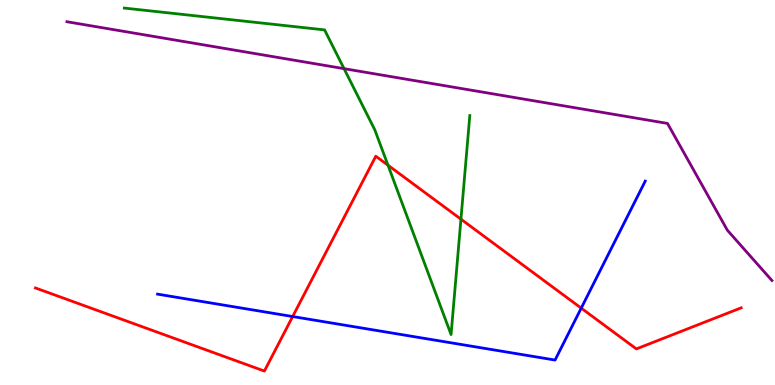[{'lines': ['blue', 'red'], 'intersections': [{'x': 3.78, 'y': 1.78}, {'x': 7.5, 'y': 2.0}]}, {'lines': ['green', 'red'], 'intersections': [{'x': 5.01, 'y': 5.71}, {'x': 5.95, 'y': 4.31}]}, {'lines': ['purple', 'red'], 'intersections': []}, {'lines': ['blue', 'green'], 'intersections': []}, {'lines': ['blue', 'purple'], 'intersections': []}, {'lines': ['green', 'purple'], 'intersections': [{'x': 4.44, 'y': 8.22}]}]